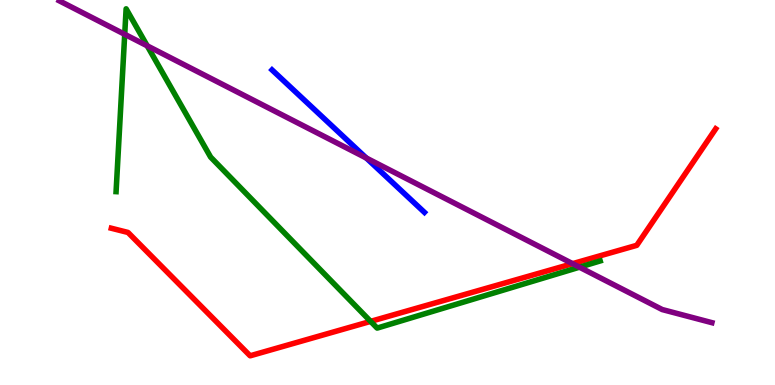[{'lines': ['blue', 'red'], 'intersections': []}, {'lines': ['green', 'red'], 'intersections': [{'x': 4.78, 'y': 1.65}]}, {'lines': ['purple', 'red'], 'intersections': [{'x': 7.39, 'y': 3.15}]}, {'lines': ['blue', 'green'], 'intersections': []}, {'lines': ['blue', 'purple'], 'intersections': [{'x': 4.73, 'y': 5.9}]}, {'lines': ['green', 'purple'], 'intersections': [{'x': 1.61, 'y': 9.11}, {'x': 1.9, 'y': 8.81}, {'x': 7.48, 'y': 3.06}]}]